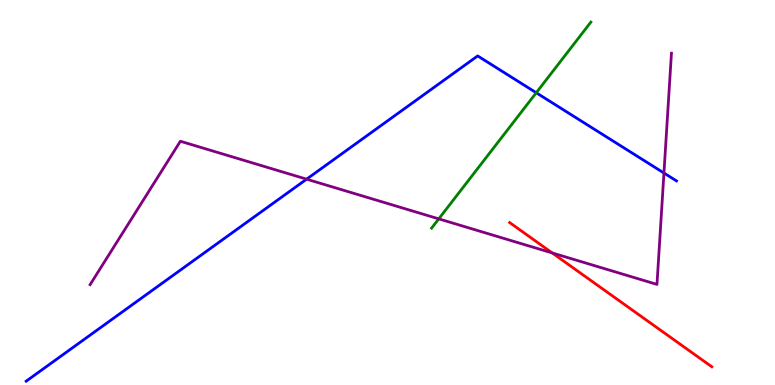[{'lines': ['blue', 'red'], 'intersections': []}, {'lines': ['green', 'red'], 'intersections': []}, {'lines': ['purple', 'red'], 'intersections': [{'x': 7.13, 'y': 3.43}]}, {'lines': ['blue', 'green'], 'intersections': [{'x': 6.92, 'y': 7.59}]}, {'lines': ['blue', 'purple'], 'intersections': [{'x': 3.96, 'y': 5.35}, {'x': 8.57, 'y': 5.51}]}, {'lines': ['green', 'purple'], 'intersections': [{'x': 5.66, 'y': 4.32}]}]